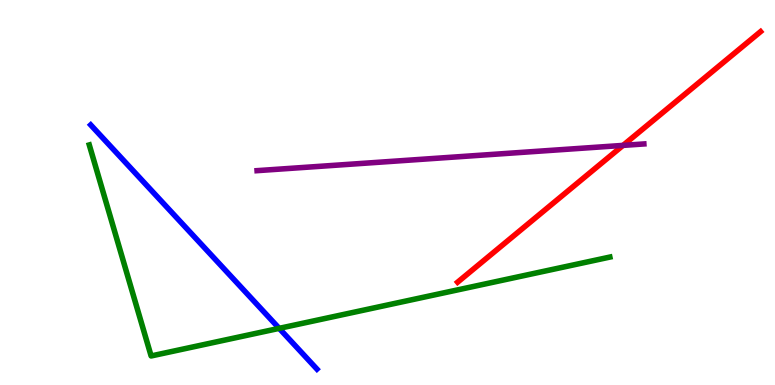[{'lines': ['blue', 'red'], 'intersections': []}, {'lines': ['green', 'red'], 'intersections': []}, {'lines': ['purple', 'red'], 'intersections': [{'x': 8.04, 'y': 6.22}]}, {'lines': ['blue', 'green'], 'intersections': [{'x': 3.6, 'y': 1.47}]}, {'lines': ['blue', 'purple'], 'intersections': []}, {'lines': ['green', 'purple'], 'intersections': []}]